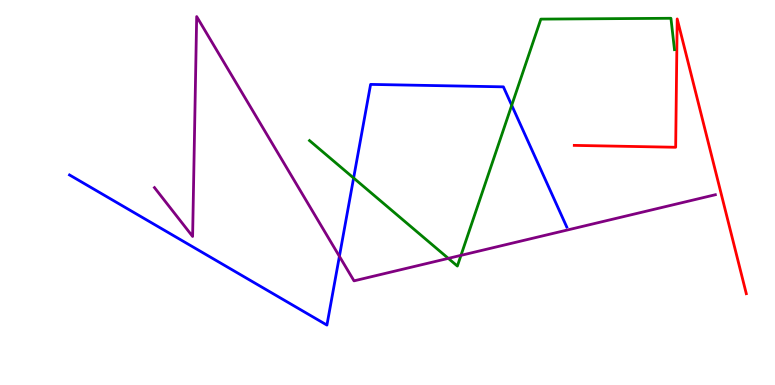[{'lines': ['blue', 'red'], 'intersections': []}, {'lines': ['green', 'red'], 'intersections': []}, {'lines': ['purple', 'red'], 'intersections': []}, {'lines': ['blue', 'green'], 'intersections': [{'x': 4.56, 'y': 5.38}, {'x': 6.6, 'y': 7.27}]}, {'lines': ['blue', 'purple'], 'intersections': [{'x': 4.38, 'y': 3.34}]}, {'lines': ['green', 'purple'], 'intersections': [{'x': 5.78, 'y': 3.29}, {'x': 5.95, 'y': 3.37}]}]